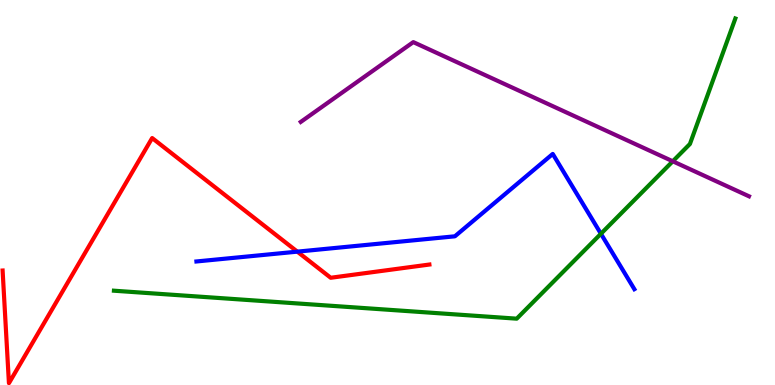[{'lines': ['blue', 'red'], 'intersections': [{'x': 3.84, 'y': 3.46}]}, {'lines': ['green', 'red'], 'intersections': []}, {'lines': ['purple', 'red'], 'intersections': []}, {'lines': ['blue', 'green'], 'intersections': [{'x': 7.75, 'y': 3.93}]}, {'lines': ['blue', 'purple'], 'intersections': []}, {'lines': ['green', 'purple'], 'intersections': [{'x': 8.68, 'y': 5.81}]}]